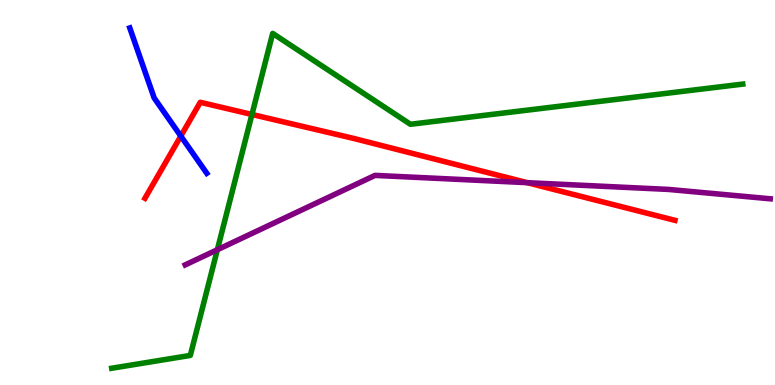[{'lines': ['blue', 'red'], 'intersections': [{'x': 2.33, 'y': 6.47}]}, {'lines': ['green', 'red'], 'intersections': [{'x': 3.25, 'y': 7.03}]}, {'lines': ['purple', 'red'], 'intersections': [{'x': 6.8, 'y': 5.26}]}, {'lines': ['blue', 'green'], 'intersections': []}, {'lines': ['blue', 'purple'], 'intersections': []}, {'lines': ['green', 'purple'], 'intersections': [{'x': 2.8, 'y': 3.51}]}]